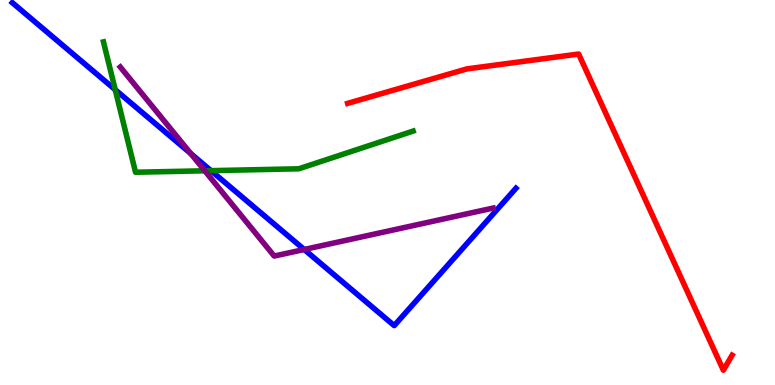[{'lines': ['blue', 'red'], 'intersections': []}, {'lines': ['green', 'red'], 'intersections': []}, {'lines': ['purple', 'red'], 'intersections': []}, {'lines': ['blue', 'green'], 'intersections': [{'x': 1.49, 'y': 7.67}, {'x': 2.72, 'y': 5.57}]}, {'lines': ['blue', 'purple'], 'intersections': [{'x': 2.46, 'y': 6.01}, {'x': 3.93, 'y': 3.52}]}, {'lines': ['green', 'purple'], 'intersections': [{'x': 2.64, 'y': 5.56}]}]